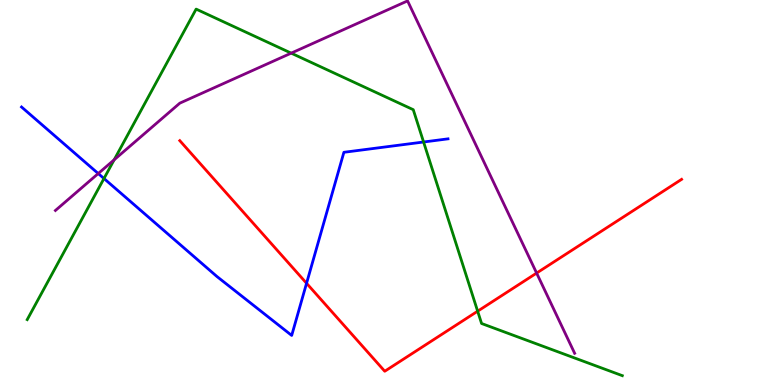[{'lines': ['blue', 'red'], 'intersections': [{'x': 3.96, 'y': 2.64}]}, {'lines': ['green', 'red'], 'intersections': [{'x': 6.16, 'y': 1.92}]}, {'lines': ['purple', 'red'], 'intersections': [{'x': 6.92, 'y': 2.91}]}, {'lines': ['blue', 'green'], 'intersections': [{'x': 1.34, 'y': 5.36}, {'x': 5.47, 'y': 6.31}]}, {'lines': ['blue', 'purple'], 'intersections': [{'x': 1.27, 'y': 5.49}]}, {'lines': ['green', 'purple'], 'intersections': [{'x': 1.47, 'y': 5.85}, {'x': 3.76, 'y': 8.62}]}]